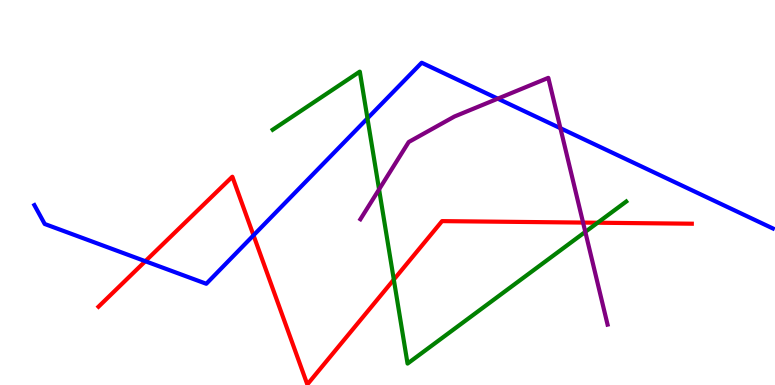[{'lines': ['blue', 'red'], 'intersections': [{'x': 1.88, 'y': 3.22}, {'x': 3.27, 'y': 3.89}]}, {'lines': ['green', 'red'], 'intersections': [{'x': 5.08, 'y': 2.74}, {'x': 7.71, 'y': 4.21}]}, {'lines': ['purple', 'red'], 'intersections': [{'x': 7.52, 'y': 4.22}]}, {'lines': ['blue', 'green'], 'intersections': [{'x': 4.74, 'y': 6.93}]}, {'lines': ['blue', 'purple'], 'intersections': [{'x': 6.42, 'y': 7.44}, {'x': 7.23, 'y': 6.67}]}, {'lines': ['green', 'purple'], 'intersections': [{'x': 4.89, 'y': 5.08}, {'x': 7.55, 'y': 3.98}]}]